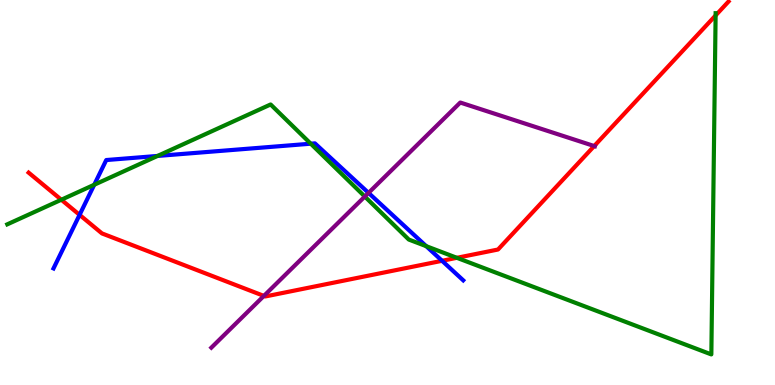[{'lines': ['blue', 'red'], 'intersections': [{'x': 1.03, 'y': 4.42}, {'x': 5.7, 'y': 3.23}]}, {'lines': ['green', 'red'], 'intersections': [{'x': 0.791, 'y': 4.81}, {'x': 5.9, 'y': 3.3}, {'x': 9.23, 'y': 9.6}]}, {'lines': ['purple', 'red'], 'intersections': [{'x': 3.41, 'y': 2.31}, {'x': 7.67, 'y': 6.21}]}, {'lines': ['blue', 'green'], 'intersections': [{'x': 1.22, 'y': 5.2}, {'x': 2.03, 'y': 5.95}, {'x': 4.01, 'y': 6.27}, {'x': 5.5, 'y': 3.61}]}, {'lines': ['blue', 'purple'], 'intersections': [{'x': 4.76, 'y': 4.99}]}, {'lines': ['green', 'purple'], 'intersections': [{'x': 4.71, 'y': 4.89}]}]